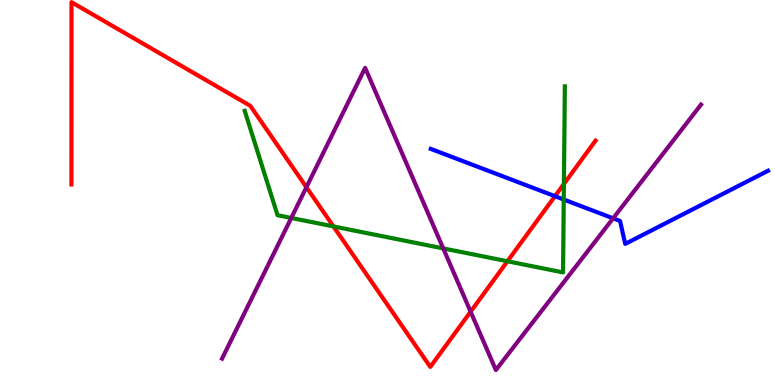[{'lines': ['blue', 'red'], 'intersections': [{'x': 7.16, 'y': 4.9}]}, {'lines': ['green', 'red'], 'intersections': [{'x': 4.3, 'y': 4.12}, {'x': 6.55, 'y': 3.21}, {'x': 7.28, 'y': 5.22}]}, {'lines': ['purple', 'red'], 'intersections': [{'x': 3.95, 'y': 5.14}, {'x': 6.07, 'y': 1.9}]}, {'lines': ['blue', 'green'], 'intersections': [{'x': 7.27, 'y': 4.82}]}, {'lines': ['blue', 'purple'], 'intersections': [{'x': 7.91, 'y': 4.33}]}, {'lines': ['green', 'purple'], 'intersections': [{'x': 3.76, 'y': 4.34}, {'x': 5.72, 'y': 3.55}]}]